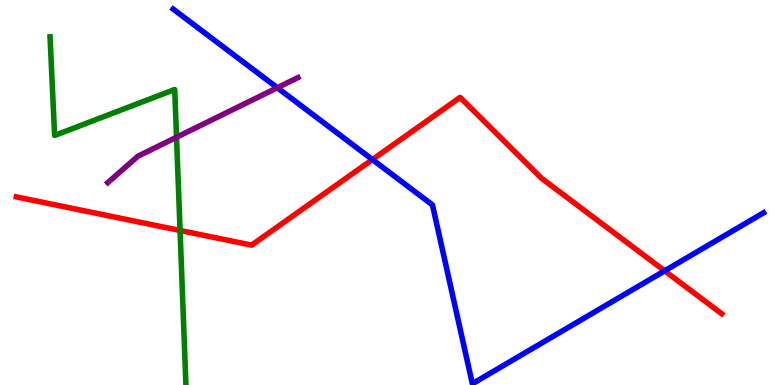[{'lines': ['blue', 'red'], 'intersections': [{'x': 4.81, 'y': 5.86}, {'x': 8.58, 'y': 2.96}]}, {'lines': ['green', 'red'], 'intersections': [{'x': 2.32, 'y': 4.01}]}, {'lines': ['purple', 'red'], 'intersections': []}, {'lines': ['blue', 'green'], 'intersections': []}, {'lines': ['blue', 'purple'], 'intersections': [{'x': 3.58, 'y': 7.72}]}, {'lines': ['green', 'purple'], 'intersections': [{'x': 2.28, 'y': 6.44}]}]